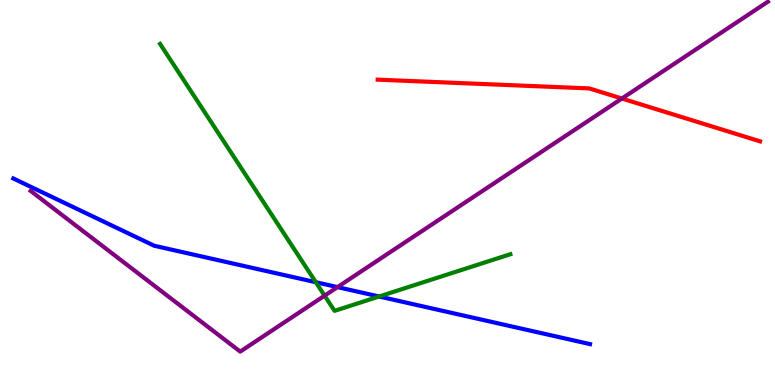[{'lines': ['blue', 'red'], 'intersections': []}, {'lines': ['green', 'red'], 'intersections': []}, {'lines': ['purple', 'red'], 'intersections': [{'x': 8.02, 'y': 7.44}]}, {'lines': ['blue', 'green'], 'intersections': [{'x': 4.07, 'y': 2.67}, {'x': 4.89, 'y': 2.3}]}, {'lines': ['blue', 'purple'], 'intersections': [{'x': 4.35, 'y': 2.54}]}, {'lines': ['green', 'purple'], 'intersections': [{'x': 4.19, 'y': 2.32}]}]